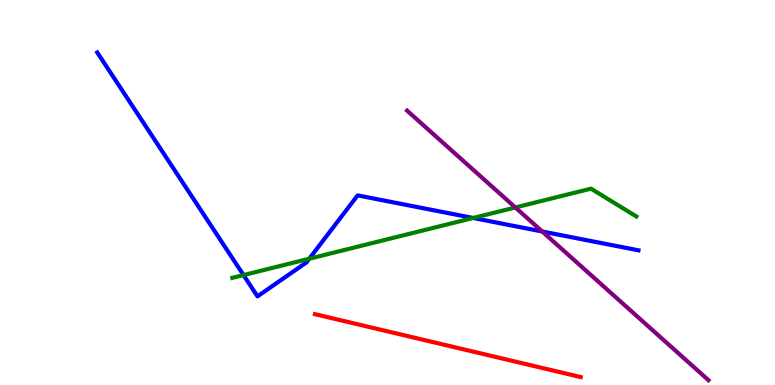[{'lines': ['blue', 'red'], 'intersections': []}, {'lines': ['green', 'red'], 'intersections': []}, {'lines': ['purple', 'red'], 'intersections': []}, {'lines': ['blue', 'green'], 'intersections': [{'x': 3.14, 'y': 2.85}, {'x': 3.99, 'y': 3.28}, {'x': 6.1, 'y': 4.34}]}, {'lines': ['blue', 'purple'], 'intersections': [{'x': 7.0, 'y': 3.99}]}, {'lines': ['green', 'purple'], 'intersections': [{'x': 6.65, 'y': 4.61}]}]